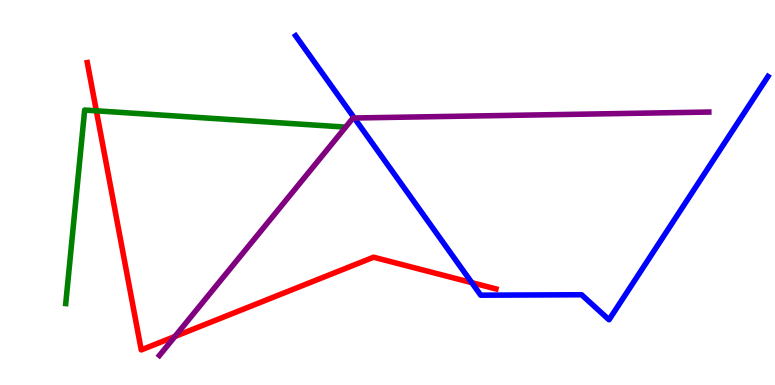[{'lines': ['blue', 'red'], 'intersections': [{'x': 6.09, 'y': 2.66}]}, {'lines': ['green', 'red'], 'intersections': [{'x': 1.24, 'y': 7.12}]}, {'lines': ['purple', 'red'], 'intersections': [{'x': 2.26, 'y': 1.26}]}, {'lines': ['blue', 'green'], 'intersections': []}, {'lines': ['blue', 'purple'], 'intersections': [{'x': 4.57, 'y': 6.94}]}, {'lines': ['green', 'purple'], 'intersections': []}]